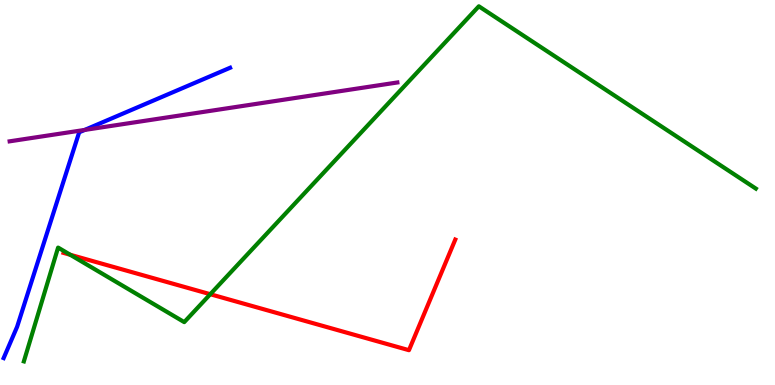[{'lines': ['blue', 'red'], 'intersections': []}, {'lines': ['green', 'red'], 'intersections': [{'x': 0.907, 'y': 3.38}, {'x': 2.71, 'y': 2.36}]}, {'lines': ['purple', 'red'], 'intersections': []}, {'lines': ['blue', 'green'], 'intersections': []}, {'lines': ['blue', 'purple'], 'intersections': [{'x': 1.09, 'y': 6.62}]}, {'lines': ['green', 'purple'], 'intersections': []}]